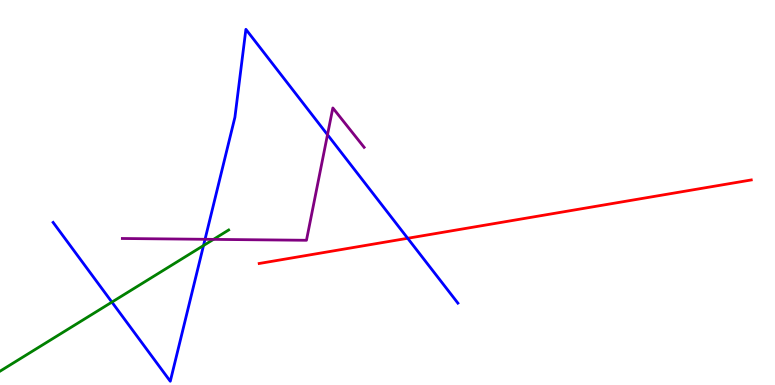[{'lines': ['blue', 'red'], 'intersections': [{'x': 5.26, 'y': 3.81}]}, {'lines': ['green', 'red'], 'intersections': []}, {'lines': ['purple', 'red'], 'intersections': []}, {'lines': ['blue', 'green'], 'intersections': [{'x': 1.44, 'y': 2.15}, {'x': 2.63, 'y': 3.62}]}, {'lines': ['blue', 'purple'], 'intersections': [{'x': 2.65, 'y': 3.78}, {'x': 4.23, 'y': 6.5}]}, {'lines': ['green', 'purple'], 'intersections': [{'x': 2.75, 'y': 3.78}]}]